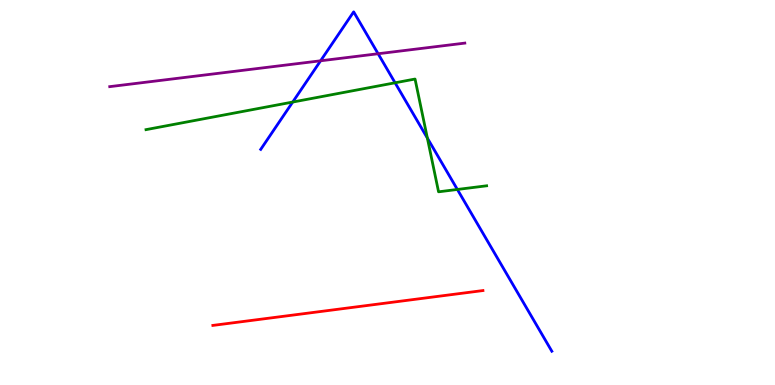[{'lines': ['blue', 'red'], 'intersections': []}, {'lines': ['green', 'red'], 'intersections': []}, {'lines': ['purple', 'red'], 'intersections': []}, {'lines': ['blue', 'green'], 'intersections': [{'x': 3.78, 'y': 7.35}, {'x': 5.1, 'y': 7.85}, {'x': 5.51, 'y': 6.41}, {'x': 5.9, 'y': 5.08}]}, {'lines': ['blue', 'purple'], 'intersections': [{'x': 4.14, 'y': 8.42}, {'x': 4.88, 'y': 8.6}]}, {'lines': ['green', 'purple'], 'intersections': []}]